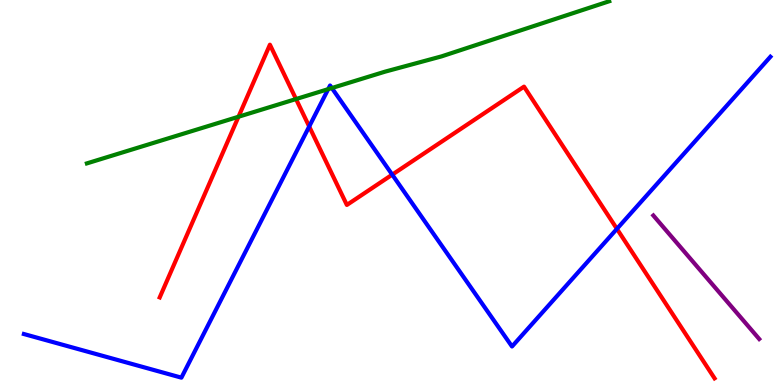[{'lines': ['blue', 'red'], 'intersections': [{'x': 3.99, 'y': 6.71}, {'x': 5.06, 'y': 5.46}, {'x': 7.96, 'y': 4.06}]}, {'lines': ['green', 'red'], 'intersections': [{'x': 3.08, 'y': 6.97}, {'x': 3.82, 'y': 7.43}]}, {'lines': ['purple', 'red'], 'intersections': []}, {'lines': ['blue', 'green'], 'intersections': [{'x': 4.23, 'y': 7.68}, {'x': 4.28, 'y': 7.71}]}, {'lines': ['blue', 'purple'], 'intersections': []}, {'lines': ['green', 'purple'], 'intersections': []}]